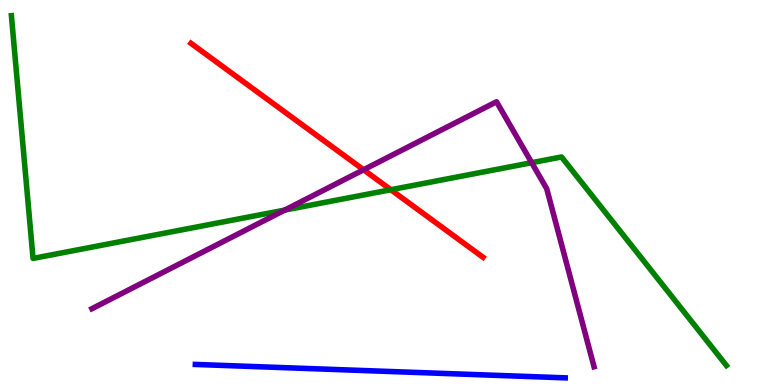[{'lines': ['blue', 'red'], 'intersections': []}, {'lines': ['green', 'red'], 'intersections': [{'x': 5.04, 'y': 5.07}]}, {'lines': ['purple', 'red'], 'intersections': [{'x': 4.69, 'y': 5.59}]}, {'lines': ['blue', 'green'], 'intersections': []}, {'lines': ['blue', 'purple'], 'intersections': []}, {'lines': ['green', 'purple'], 'intersections': [{'x': 3.67, 'y': 4.54}, {'x': 6.86, 'y': 5.77}]}]